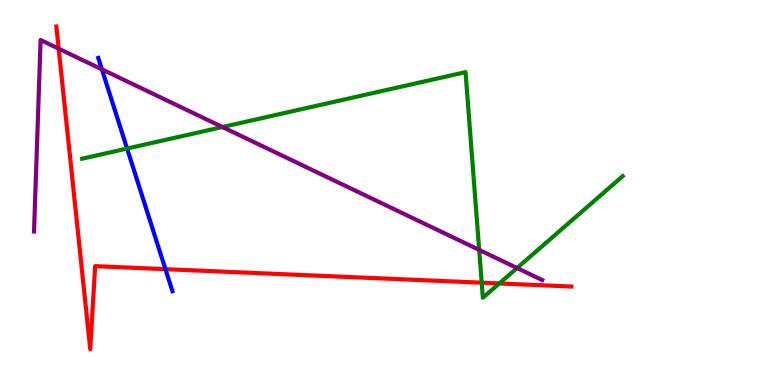[{'lines': ['blue', 'red'], 'intersections': [{'x': 2.13, 'y': 3.01}]}, {'lines': ['green', 'red'], 'intersections': [{'x': 6.22, 'y': 2.66}, {'x': 6.44, 'y': 2.64}]}, {'lines': ['purple', 'red'], 'intersections': [{'x': 0.757, 'y': 8.74}]}, {'lines': ['blue', 'green'], 'intersections': [{'x': 1.64, 'y': 6.14}]}, {'lines': ['blue', 'purple'], 'intersections': [{'x': 1.31, 'y': 8.2}]}, {'lines': ['green', 'purple'], 'intersections': [{'x': 2.87, 'y': 6.7}, {'x': 6.18, 'y': 3.51}, {'x': 6.67, 'y': 3.04}]}]